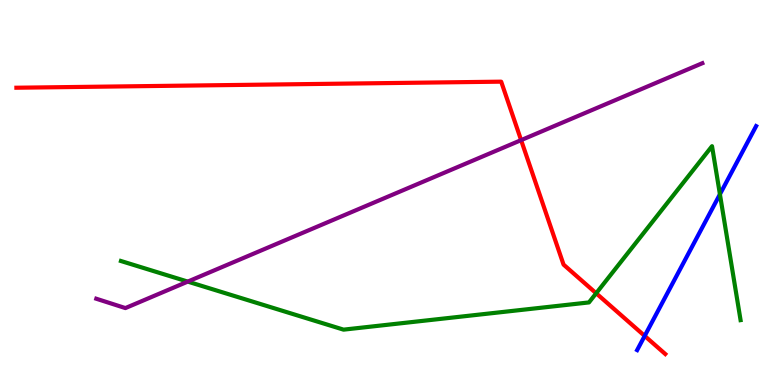[{'lines': ['blue', 'red'], 'intersections': [{'x': 8.32, 'y': 1.28}]}, {'lines': ['green', 'red'], 'intersections': [{'x': 7.69, 'y': 2.38}]}, {'lines': ['purple', 'red'], 'intersections': [{'x': 6.72, 'y': 6.36}]}, {'lines': ['blue', 'green'], 'intersections': [{'x': 9.29, 'y': 4.95}]}, {'lines': ['blue', 'purple'], 'intersections': []}, {'lines': ['green', 'purple'], 'intersections': [{'x': 2.42, 'y': 2.69}]}]